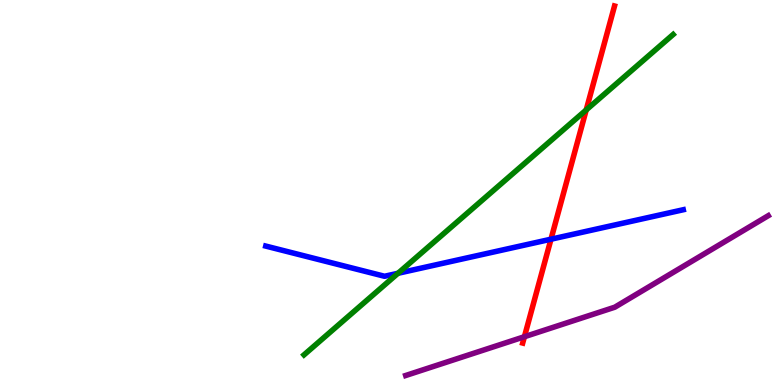[{'lines': ['blue', 'red'], 'intersections': [{'x': 7.11, 'y': 3.79}]}, {'lines': ['green', 'red'], 'intersections': [{'x': 7.56, 'y': 7.14}]}, {'lines': ['purple', 'red'], 'intersections': [{'x': 6.77, 'y': 1.25}]}, {'lines': ['blue', 'green'], 'intersections': [{'x': 5.14, 'y': 2.9}]}, {'lines': ['blue', 'purple'], 'intersections': []}, {'lines': ['green', 'purple'], 'intersections': []}]